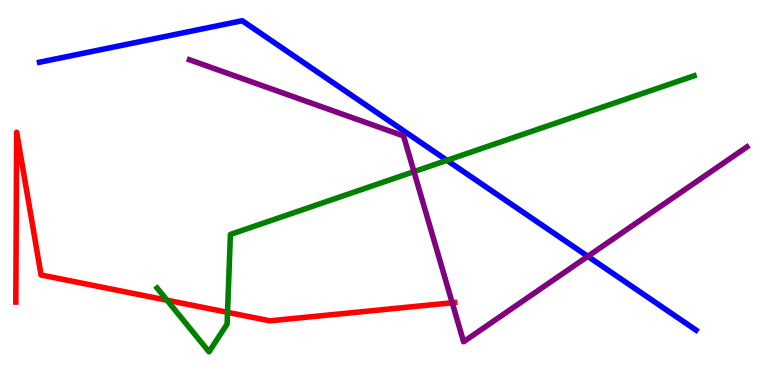[{'lines': ['blue', 'red'], 'intersections': []}, {'lines': ['green', 'red'], 'intersections': [{'x': 2.16, 'y': 2.2}, {'x': 2.94, 'y': 1.89}]}, {'lines': ['purple', 'red'], 'intersections': [{'x': 5.84, 'y': 2.14}]}, {'lines': ['blue', 'green'], 'intersections': [{'x': 5.77, 'y': 5.84}]}, {'lines': ['blue', 'purple'], 'intersections': [{'x': 7.58, 'y': 3.34}]}, {'lines': ['green', 'purple'], 'intersections': [{'x': 5.34, 'y': 5.54}]}]